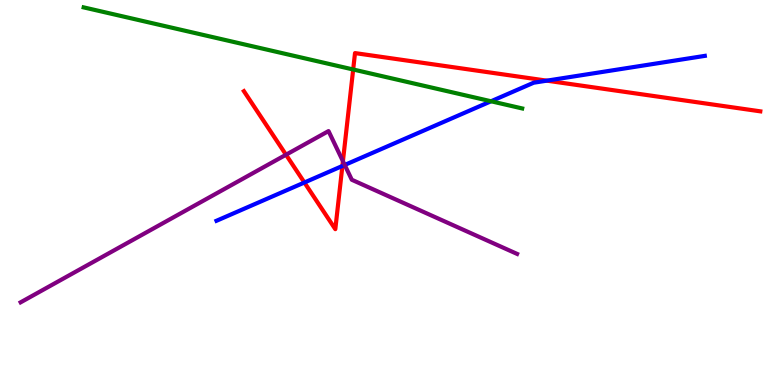[{'lines': ['blue', 'red'], 'intersections': [{'x': 3.93, 'y': 5.26}, {'x': 4.42, 'y': 5.69}, {'x': 7.06, 'y': 7.91}]}, {'lines': ['green', 'red'], 'intersections': [{'x': 4.56, 'y': 8.2}]}, {'lines': ['purple', 'red'], 'intersections': [{'x': 3.69, 'y': 5.98}, {'x': 4.42, 'y': 5.81}]}, {'lines': ['blue', 'green'], 'intersections': [{'x': 6.34, 'y': 7.37}]}, {'lines': ['blue', 'purple'], 'intersections': [{'x': 4.45, 'y': 5.72}]}, {'lines': ['green', 'purple'], 'intersections': []}]